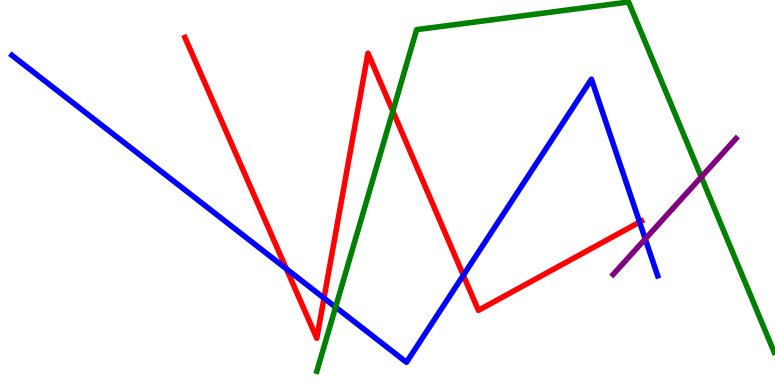[{'lines': ['blue', 'red'], 'intersections': [{'x': 3.7, 'y': 3.02}, {'x': 4.18, 'y': 2.26}, {'x': 5.98, 'y': 2.85}, {'x': 8.25, 'y': 4.23}]}, {'lines': ['green', 'red'], 'intersections': [{'x': 5.07, 'y': 7.11}]}, {'lines': ['purple', 'red'], 'intersections': []}, {'lines': ['blue', 'green'], 'intersections': [{'x': 4.33, 'y': 2.02}]}, {'lines': ['blue', 'purple'], 'intersections': [{'x': 8.33, 'y': 3.79}]}, {'lines': ['green', 'purple'], 'intersections': [{'x': 9.05, 'y': 5.4}]}]